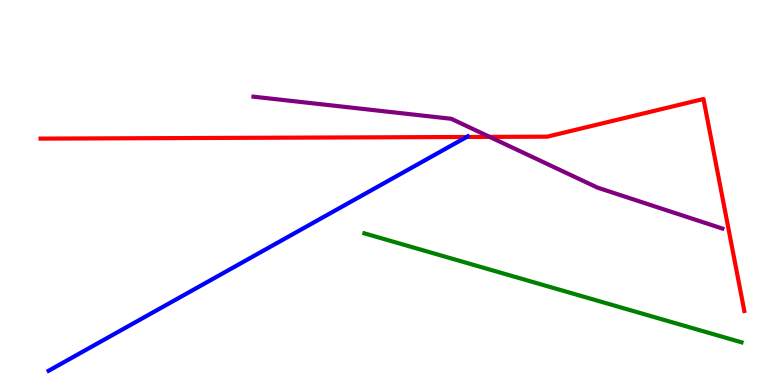[{'lines': ['blue', 'red'], 'intersections': [{'x': 6.02, 'y': 6.44}]}, {'lines': ['green', 'red'], 'intersections': []}, {'lines': ['purple', 'red'], 'intersections': [{'x': 6.32, 'y': 6.44}]}, {'lines': ['blue', 'green'], 'intersections': []}, {'lines': ['blue', 'purple'], 'intersections': []}, {'lines': ['green', 'purple'], 'intersections': []}]